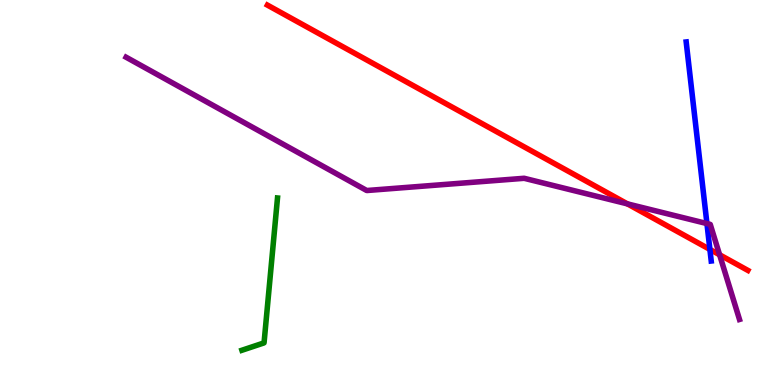[{'lines': ['blue', 'red'], 'intersections': [{'x': 9.16, 'y': 3.52}]}, {'lines': ['green', 'red'], 'intersections': []}, {'lines': ['purple', 'red'], 'intersections': [{'x': 8.1, 'y': 4.7}, {'x': 9.29, 'y': 3.38}]}, {'lines': ['blue', 'green'], 'intersections': []}, {'lines': ['blue', 'purple'], 'intersections': [{'x': 9.12, 'y': 4.19}]}, {'lines': ['green', 'purple'], 'intersections': []}]